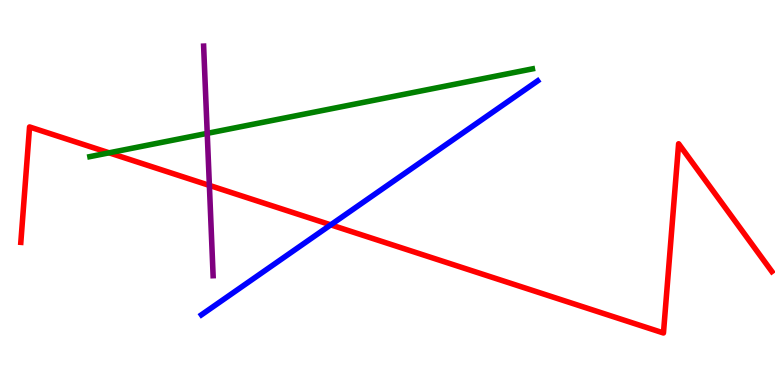[{'lines': ['blue', 'red'], 'intersections': [{'x': 4.27, 'y': 4.16}]}, {'lines': ['green', 'red'], 'intersections': [{'x': 1.41, 'y': 6.03}]}, {'lines': ['purple', 'red'], 'intersections': [{'x': 2.7, 'y': 5.18}]}, {'lines': ['blue', 'green'], 'intersections': []}, {'lines': ['blue', 'purple'], 'intersections': []}, {'lines': ['green', 'purple'], 'intersections': [{'x': 2.67, 'y': 6.54}]}]